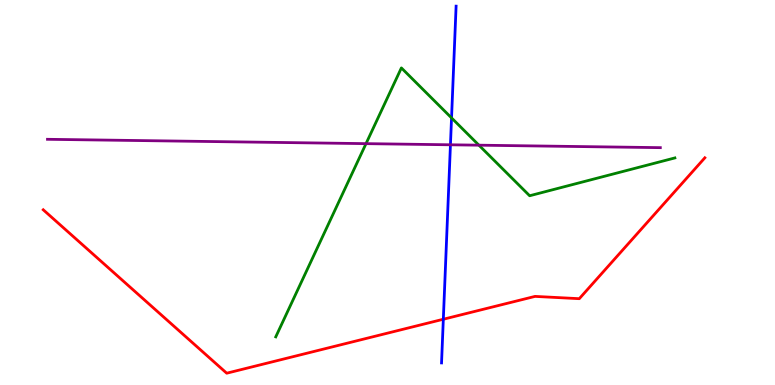[{'lines': ['blue', 'red'], 'intersections': [{'x': 5.72, 'y': 1.71}]}, {'lines': ['green', 'red'], 'intersections': []}, {'lines': ['purple', 'red'], 'intersections': []}, {'lines': ['blue', 'green'], 'intersections': [{'x': 5.83, 'y': 6.94}]}, {'lines': ['blue', 'purple'], 'intersections': [{'x': 5.81, 'y': 6.24}]}, {'lines': ['green', 'purple'], 'intersections': [{'x': 4.72, 'y': 6.27}, {'x': 6.18, 'y': 6.23}]}]